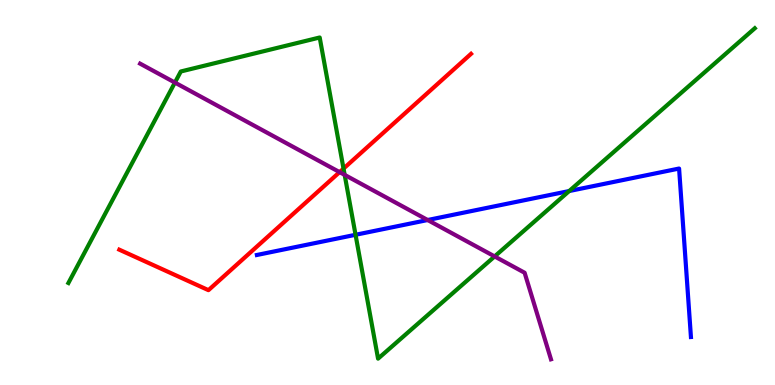[{'lines': ['blue', 'red'], 'intersections': []}, {'lines': ['green', 'red'], 'intersections': [{'x': 4.43, 'y': 5.62}]}, {'lines': ['purple', 'red'], 'intersections': [{'x': 4.38, 'y': 5.53}]}, {'lines': ['blue', 'green'], 'intersections': [{'x': 4.59, 'y': 3.9}, {'x': 7.34, 'y': 5.04}]}, {'lines': ['blue', 'purple'], 'intersections': [{'x': 5.52, 'y': 4.29}]}, {'lines': ['green', 'purple'], 'intersections': [{'x': 2.26, 'y': 7.86}, {'x': 4.45, 'y': 5.46}, {'x': 6.38, 'y': 3.34}]}]